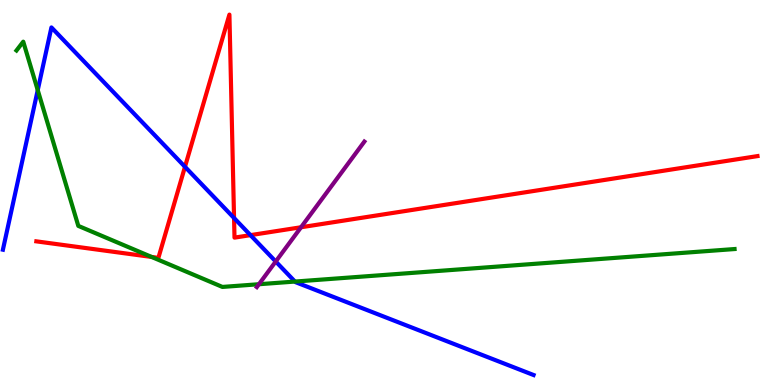[{'lines': ['blue', 'red'], 'intersections': [{'x': 2.39, 'y': 5.67}, {'x': 3.02, 'y': 4.34}, {'x': 3.23, 'y': 3.89}]}, {'lines': ['green', 'red'], 'intersections': [{'x': 1.96, 'y': 3.33}]}, {'lines': ['purple', 'red'], 'intersections': [{'x': 3.88, 'y': 4.1}]}, {'lines': ['blue', 'green'], 'intersections': [{'x': 0.487, 'y': 7.66}, {'x': 3.81, 'y': 2.69}]}, {'lines': ['blue', 'purple'], 'intersections': [{'x': 3.56, 'y': 3.21}]}, {'lines': ['green', 'purple'], 'intersections': [{'x': 3.34, 'y': 2.62}]}]